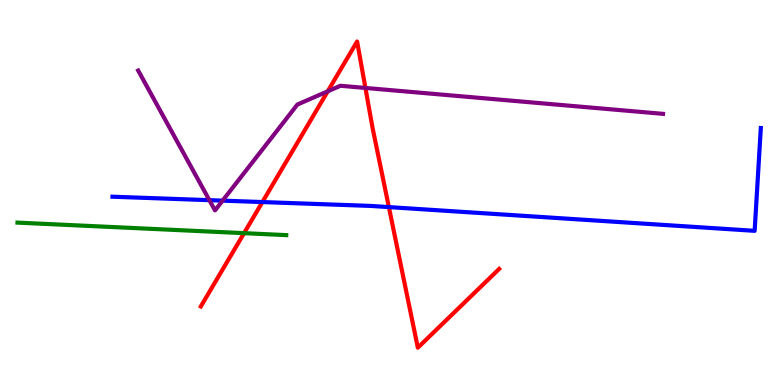[{'lines': ['blue', 'red'], 'intersections': [{'x': 3.39, 'y': 4.75}, {'x': 5.02, 'y': 4.62}]}, {'lines': ['green', 'red'], 'intersections': [{'x': 3.15, 'y': 3.94}]}, {'lines': ['purple', 'red'], 'intersections': [{'x': 4.23, 'y': 7.63}, {'x': 4.72, 'y': 7.72}]}, {'lines': ['blue', 'green'], 'intersections': []}, {'lines': ['blue', 'purple'], 'intersections': [{'x': 2.7, 'y': 4.8}, {'x': 2.87, 'y': 4.79}]}, {'lines': ['green', 'purple'], 'intersections': []}]